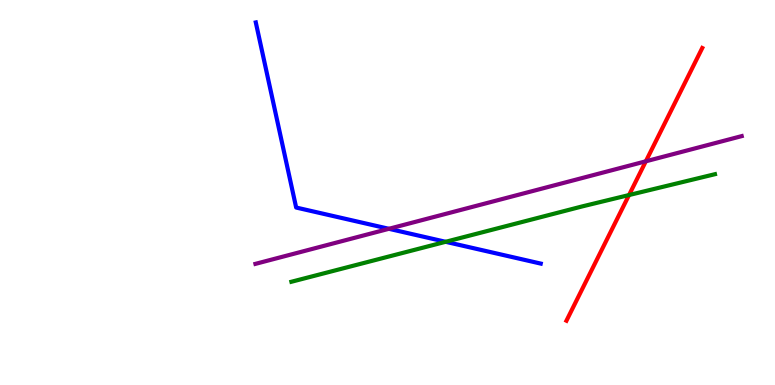[{'lines': ['blue', 'red'], 'intersections': []}, {'lines': ['green', 'red'], 'intersections': [{'x': 8.12, 'y': 4.93}]}, {'lines': ['purple', 'red'], 'intersections': [{'x': 8.33, 'y': 5.81}]}, {'lines': ['blue', 'green'], 'intersections': [{'x': 5.75, 'y': 3.72}]}, {'lines': ['blue', 'purple'], 'intersections': [{'x': 5.02, 'y': 4.06}]}, {'lines': ['green', 'purple'], 'intersections': []}]